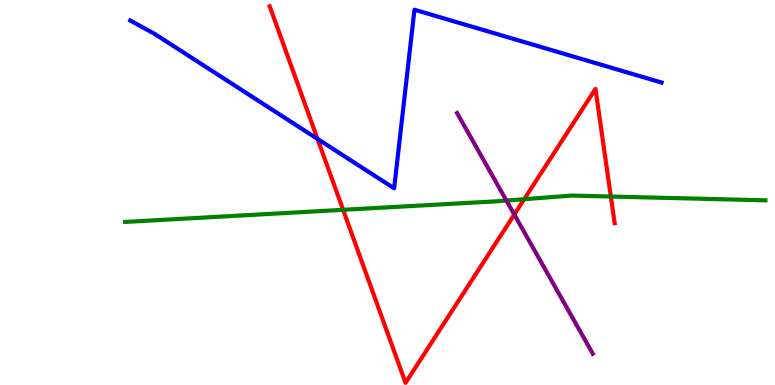[{'lines': ['blue', 'red'], 'intersections': [{'x': 4.1, 'y': 6.39}]}, {'lines': ['green', 'red'], 'intersections': [{'x': 4.43, 'y': 4.55}, {'x': 6.76, 'y': 4.83}, {'x': 7.88, 'y': 4.9}]}, {'lines': ['purple', 'red'], 'intersections': [{'x': 6.64, 'y': 4.43}]}, {'lines': ['blue', 'green'], 'intersections': []}, {'lines': ['blue', 'purple'], 'intersections': []}, {'lines': ['green', 'purple'], 'intersections': [{'x': 6.53, 'y': 4.79}]}]